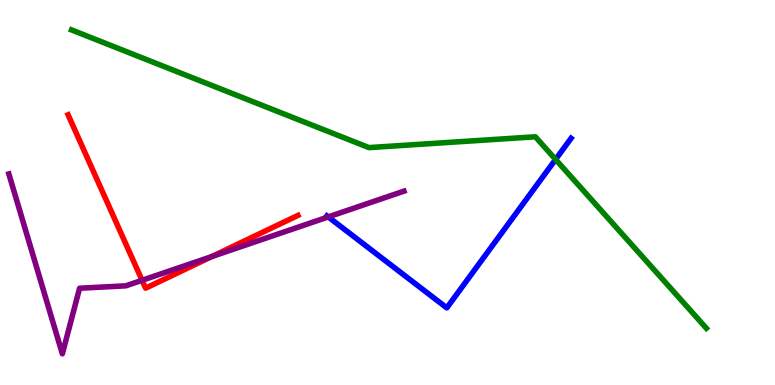[{'lines': ['blue', 'red'], 'intersections': []}, {'lines': ['green', 'red'], 'intersections': []}, {'lines': ['purple', 'red'], 'intersections': [{'x': 1.83, 'y': 2.72}, {'x': 2.73, 'y': 3.34}]}, {'lines': ['blue', 'green'], 'intersections': [{'x': 7.17, 'y': 5.86}]}, {'lines': ['blue', 'purple'], 'intersections': [{'x': 4.24, 'y': 4.37}]}, {'lines': ['green', 'purple'], 'intersections': []}]